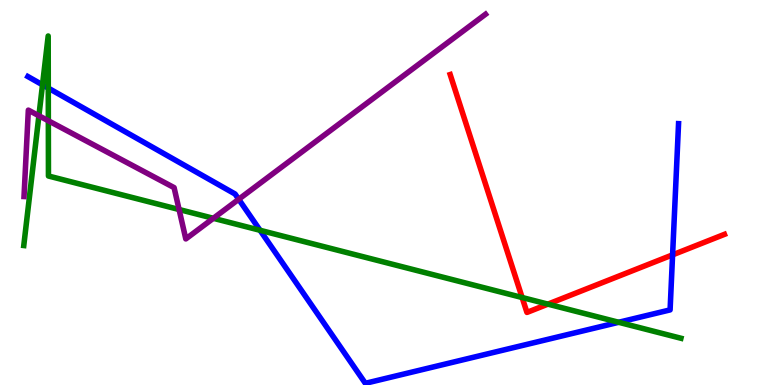[{'lines': ['blue', 'red'], 'intersections': [{'x': 8.68, 'y': 3.38}]}, {'lines': ['green', 'red'], 'intersections': [{'x': 6.74, 'y': 2.27}, {'x': 7.07, 'y': 2.1}]}, {'lines': ['purple', 'red'], 'intersections': []}, {'lines': ['blue', 'green'], 'intersections': [{'x': 0.548, 'y': 7.8}, {'x': 0.623, 'y': 7.71}, {'x': 3.36, 'y': 4.02}, {'x': 7.98, 'y': 1.63}]}, {'lines': ['blue', 'purple'], 'intersections': [{'x': 3.08, 'y': 4.82}]}, {'lines': ['green', 'purple'], 'intersections': [{'x': 0.502, 'y': 6.99}, {'x': 0.624, 'y': 6.86}, {'x': 2.31, 'y': 4.56}, {'x': 2.75, 'y': 4.33}]}]